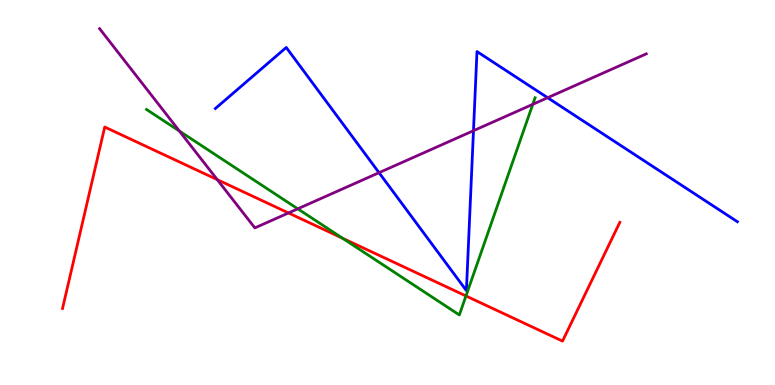[{'lines': ['blue', 'red'], 'intersections': []}, {'lines': ['green', 'red'], 'intersections': [{'x': 4.42, 'y': 3.81}, {'x': 6.01, 'y': 2.31}]}, {'lines': ['purple', 'red'], 'intersections': [{'x': 2.8, 'y': 5.33}, {'x': 3.72, 'y': 4.47}]}, {'lines': ['blue', 'green'], 'intersections': []}, {'lines': ['blue', 'purple'], 'intersections': [{'x': 4.89, 'y': 5.51}, {'x': 6.11, 'y': 6.61}, {'x': 7.07, 'y': 7.46}]}, {'lines': ['green', 'purple'], 'intersections': [{'x': 2.31, 'y': 6.6}, {'x': 3.84, 'y': 4.58}, {'x': 6.87, 'y': 7.29}]}]